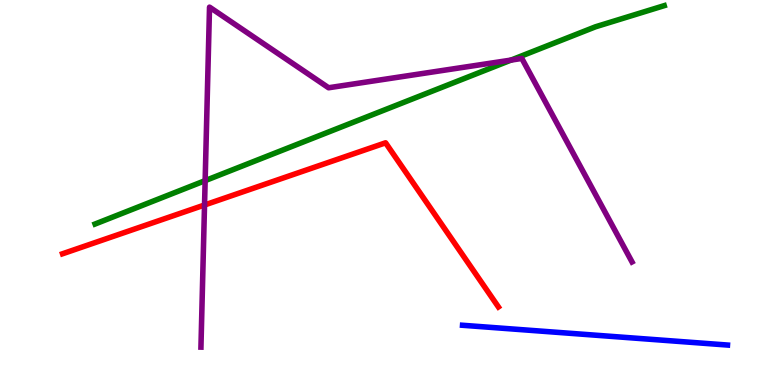[{'lines': ['blue', 'red'], 'intersections': []}, {'lines': ['green', 'red'], 'intersections': []}, {'lines': ['purple', 'red'], 'intersections': [{'x': 2.64, 'y': 4.68}]}, {'lines': ['blue', 'green'], 'intersections': []}, {'lines': ['blue', 'purple'], 'intersections': []}, {'lines': ['green', 'purple'], 'intersections': [{'x': 2.65, 'y': 5.31}, {'x': 6.59, 'y': 8.44}]}]